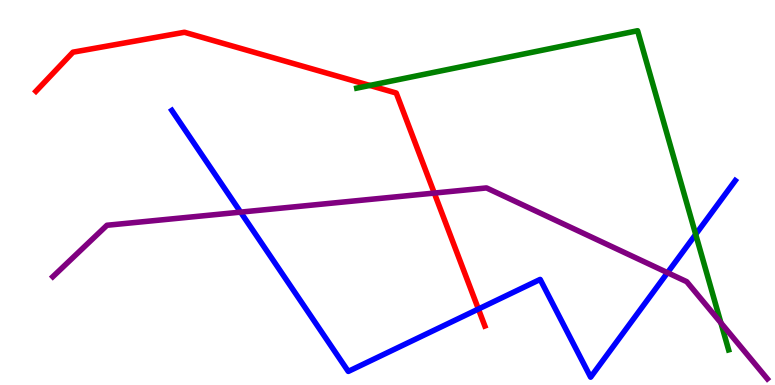[{'lines': ['blue', 'red'], 'intersections': [{'x': 6.17, 'y': 1.97}]}, {'lines': ['green', 'red'], 'intersections': [{'x': 4.77, 'y': 7.78}]}, {'lines': ['purple', 'red'], 'intersections': [{'x': 5.6, 'y': 4.99}]}, {'lines': ['blue', 'green'], 'intersections': [{'x': 8.98, 'y': 3.91}]}, {'lines': ['blue', 'purple'], 'intersections': [{'x': 3.1, 'y': 4.49}, {'x': 8.61, 'y': 2.92}]}, {'lines': ['green', 'purple'], 'intersections': [{'x': 9.3, 'y': 1.61}]}]